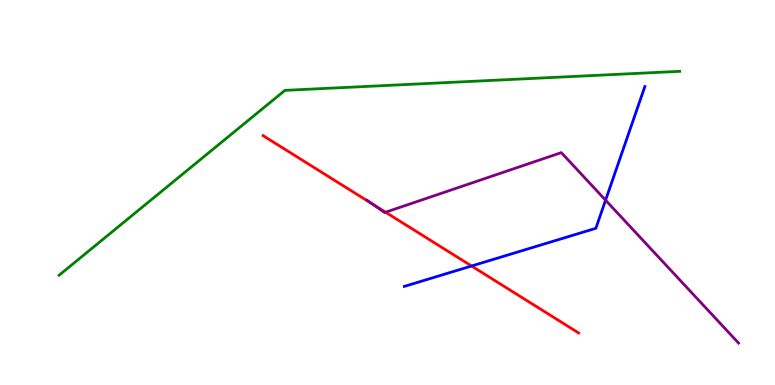[{'lines': ['blue', 'red'], 'intersections': [{'x': 6.08, 'y': 3.09}]}, {'lines': ['green', 'red'], 'intersections': []}, {'lines': ['purple', 'red'], 'intersections': [{'x': 4.8, 'y': 4.71}, {'x': 4.98, 'y': 4.49}]}, {'lines': ['blue', 'green'], 'intersections': []}, {'lines': ['blue', 'purple'], 'intersections': [{'x': 7.81, 'y': 4.8}]}, {'lines': ['green', 'purple'], 'intersections': []}]